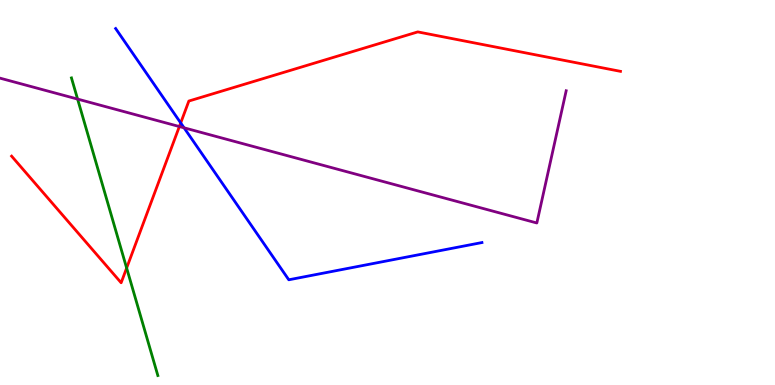[{'lines': ['blue', 'red'], 'intersections': [{'x': 2.33, 'y': 6.81}]}, {'lines': ['green', 'red'], 'intersections': [{'x': 1.63, 'y': 3.04}]}, {'lines': ['purple', 'red'], 'intersections': [{'x': 2.31, 'y': 6.71}]}, {'lines': ['blue', 'green'], 'intersections': []}, {'lines': ['blue', 'purple'], 'intersections': [{'x': 2.38, 'y': 6.68}]}, {'lines': ['green', 'purple'], 'intersections': [{'x': 1.0, 'y': 7.43}]}]